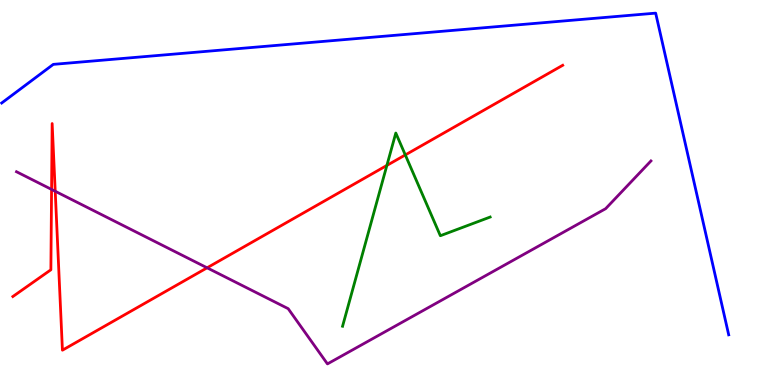[{'lines': ['blue', 'red'], 'intersections': []}, {'lines': ['green', 'red'], 'intersections': [{'x': 4.99, 'y': 5.7}, {'x': 5.23, 'y': 5.98}]}, {'lines': ['purple', 'red'], 'intersections': [{'x': 0.665, 'y': 5.08}, {'x': 0.713, 'y': 5.03}, {'x': 2.67, 'y': 3.04}]}, {'lines': ['blue', 'green'], 'intersections': []}, {'lines': ['blue', 'purple'], 'intersections': []}, {'lines': ['green', 'purple'], 'intersections': []}]